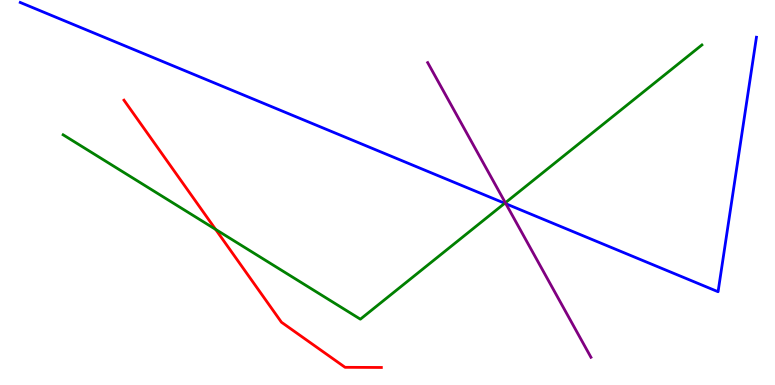[{'lines': ['blue', 'red'], 'intersections': []}, {'lines': ['green', 'red'], 'intersections': [{'x': 2.78, 'y': 4.04}]}, {'lines': ['purple', 'red'], 'intersections': []}, {'lines': ['blue', 'green'], 'intersections': [{'x': 6.51, 'y': 4.72}]}, {'lines': ['blue', 'purple'], 'intersections': [{'x': 6.53, 'y': 4.71}]}, {'lines': ['green', 'purple'], 'intersections': [{'x': 6.52, 'y': 4.73}]}]